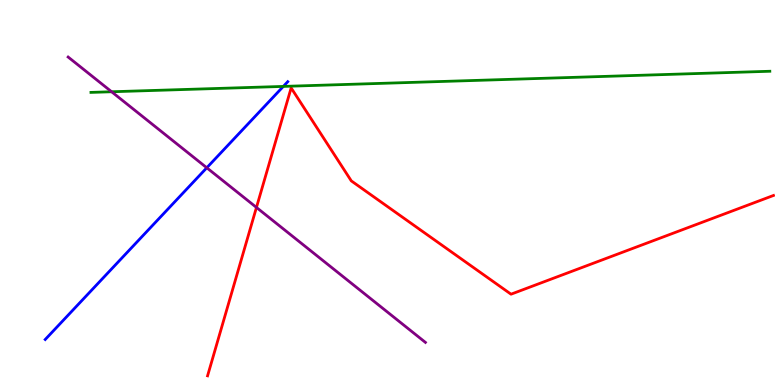[{'lines': ['blue', 'red'], 'intersections': []}, {'lines': ['green', 'red'], 'intersections': []}, {'lines': ['purple', 'red'], 'intersections': [{'x': 3.31, 'y': 4.61}]}, {'lines': ['blue', 'green'], 'intersections': [{'x': 3.66, 'y': 7.76}]}, {'lines': ['blue', 'purple'], 'intersections': [{'x': 2.67, 'y': 5.64}]}, {'lines': ['green', 'purple'], 'intersections': [{'x': 1.44, 'y': 7.62}]}]